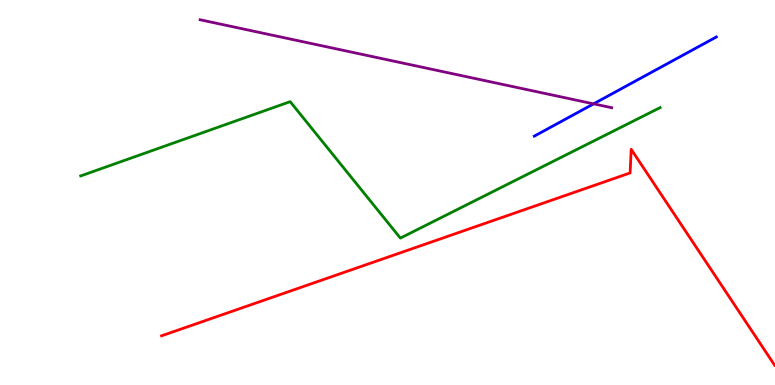[{'lines': ['blue', 'red'], 'intersections': []}, {'lines': ['green', 'red'], 'intersections': []}, {'lines': ['purple', 'red'], 'intersections': []}, {'lines': ['blue', 'green'], 'intersections': []}, {'lines': ['blue', 'purple'], 'intersections': [{'x': 7.66, 'y': 7.3}]}, {'lines': ['green', 'purple'], 'intersections': []}]